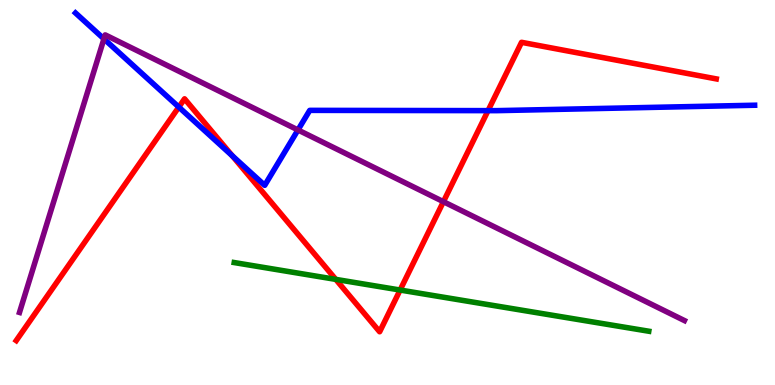[{'lines': ['blue', 'red'], 'intersections': [{'x': 2.31, 'y': 7.22}, {'x': 3.0, 'y': 5.96}, {'x': 6.3, 'y': 7.13}]}, {'lines': ['green', 'red'], 'intersections': [{'x': 4.33, 'y': 2.74}, {'x': 5.16, 'y': 2.47}]}, {'lines': ['purple', 'red'], 'intersections': [{'x': 5.72, 'y': 4.76}]}, {'lines': ['blue', 'green'], 'intersections': []}, {'lines': ['blue', 'purple'], 'intersections': [{'x': 1.34, 'y': 8.99}, {'x': 3.84, 'y': 6.62}]}, {'lines': ['green', 'purple'], 'intersections': []}]